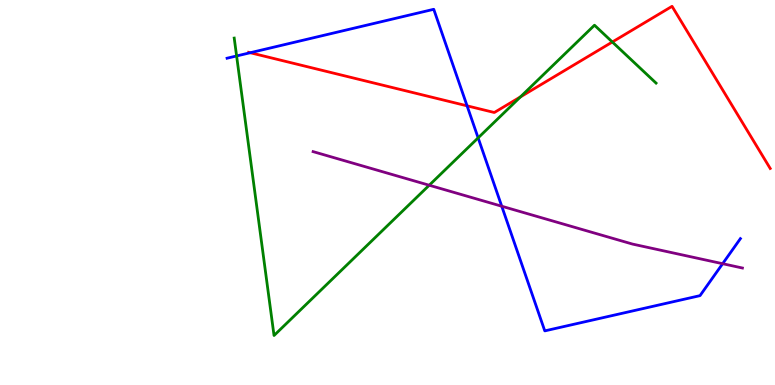[{'lines': ['blue', 'red'], 'intersections': [{'x': 3.23, 'y': 8.63}, {'x': 6.03, 'y': 7.25}]}, {'lines': ['green', 'red'], 'intersections': [{'x': 6.72, 'y': 7.48}, {'x': 7.9, 'y': 8.91}]}, {'lines': ['purple', 'red'], 'intersections': []}, {'lines': ['blue', 'green'], 'intersections': [{'x': 3.05, 'y': 8.55}, {'x': 6.17, 'y': 6.42}]}, {'lines': ['blue', 'purple'], 'intersections': [{'x': 6.47, 'y': 4.64}, {'x': 9.32, 'y': 3.15}]}, {'lines': ['green', 'purple'], 'intersections': [{'x': 5.54, 'y': 5.19}]}]